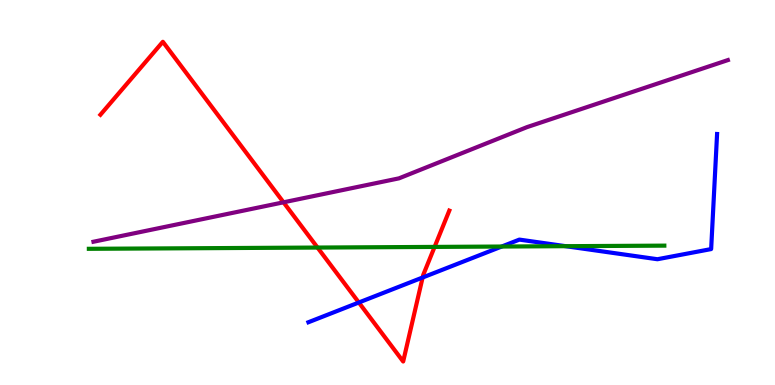[{'lines': ['blue', 'red'], 'intersections': [{'x': 4.63, 'y': 2.14}, {'x': 5.45, 'y': 2.79}]}, {'lines': ['green', 'red'], 'intersections': [{'x': 4.1, 'y': 3.57}, {'x': 5.61, 'y': 3.59}]}, {'lines': ['purple', 'red'], 'intersections': [{'x': 3.66, 'y': 4.75}]}, {'lines': ['blue', 'green'], 'intersections': [{'x': 6.47, 'y': 3.6}, {'x': 7.3, 'y': 3.61}]}, {'lines': ['blue', 'purple'], 'intersections': []}, {'lines': ['green', 'purple'], 'intersections': []}]